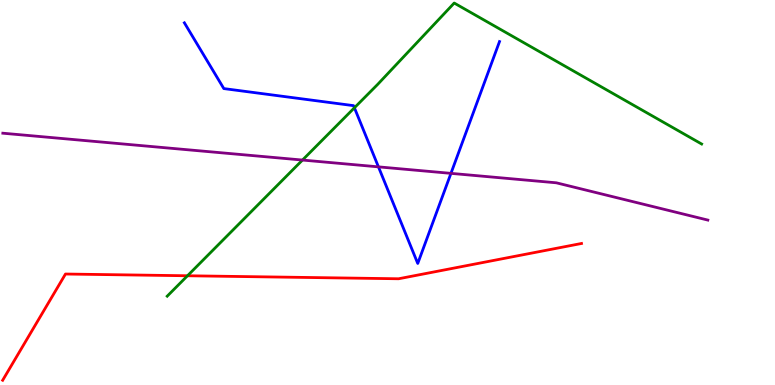[{'lines': ['blue', 'red'], 'intersections': []}, {'lines': ['green', 'red'], 'intersections': [{'x': 2.42, 'y': 2.84}]}, {'lines': ['purple', 'red'], 'intersections': []}, {'lines': ['blue', 'green'], 'intersections': [{'x': 4.57, 'y': 7.2}]}, {'lines': ['blue', 'purple'], 'intersections': [{'x': 4.88, 'y': 5.67}, {'x': 5.82, 'y': 5.5}]}, {'lines': ['green', 'purple'], 'intersections': [{'x': 3.9, 'y': 5.84}]}]